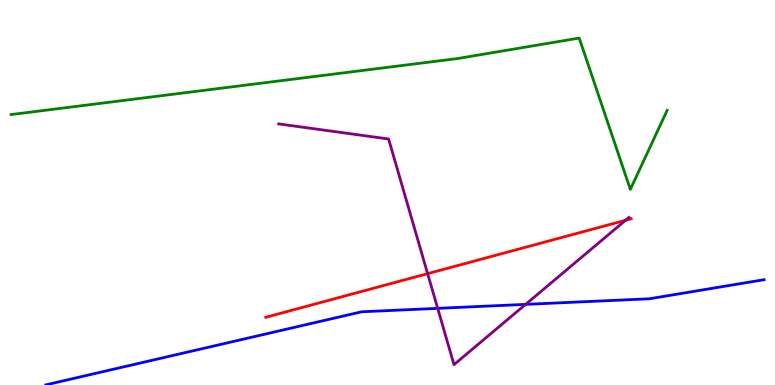[{'lines': ['blue', 'red'], 'intersections': []}, {'lines': ['green', 'red'], 'intersections': []}, {'lines': ['purple', 'red'], 'intersections': [{'x': 5.52, 'y': 2.89}, {'x': 8.07, 'y': 4.28}]}, {'lines': ['blue', 'green'], 'intersections': []}, {'lines': ['blue', 'purple'], 'intersections': [{'x': 5.65, 'y': 1.99}, {'x': 6.78, 'y': 2.09}]}, {'lines': ['green', 'purple'], 'intersections': []}]